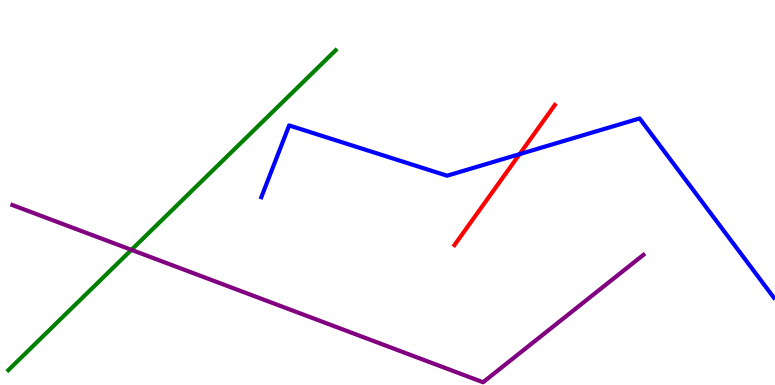[{'lines': ['blue', 'red'], 'intersections': [{'x': 6.71, 'y': 6.0}]}, {'lines': ['green', 'red'], 'intersections': []}, {'lines': ['purple', 'red'], 'intersections': []}, {'lines': ['blue', 'green'], 'intersections': []}, {'lines': ['blue', 'purple'], 'intersections': []}, {'lines': ['green', 'purple'], 'intersections': [{'x': 1.7, 'y': 3.51}]}]